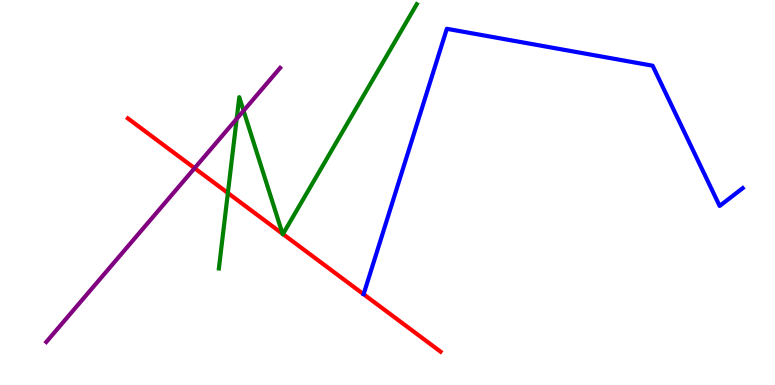[{'lines': ['blue', 'red'], 'intersections': []}, {'lines': ['green', 'red'], 'intersections': [{'x': 2.94, 'y': 4.99}, {'x': 3.65, 'y': 3.93}, {'x': 3.65, 'y': 3.92}]}, {'lines': ['purple', 'red'], 'intersections': [{'x': 2.51, 'y': 5.63}]}, {'lines': ['blue', 'green'], 'intersections': []}, {'lines': ['blue', 'purple'], 'intersections': []}, {'lines': ['green', 'purple'], 'intersections': [{'x': 3.05, 'y': 6.91}, {'x': 3.14, 'y': 7.12}]}]